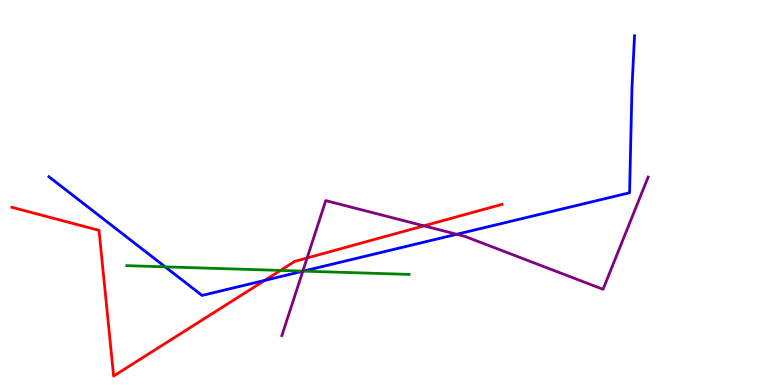[{'lines': ['blue', 'red'], 'intersections': [{'x': 3.42, 'y': 2.72}]}, {'lines': ['green', 'red'], 'intersections': [{'x': 3.62, 'y': 2.98}]}, {'lines': ['purple', 'red'], 'intersections': [{'x': 3.96, 'y': 3.3}, {'x': 5.47, 'y': 4.13}]}, {'lines': ['blue', 'green'], 'intersections': [{'x': 2.13, 'y': 3.07}, {'x': 3.91, 'y': 2.96}]}, {'lines': ['blue', 'purple'], 'intersections': [{'x': 3.91, 'y': 2.95}, {'x': 5.89, 'y': 3.92}]}, {'lines': ['green', 'purple'], 'intersections': [{'x': 3.91, 'y': 2.96}]}]